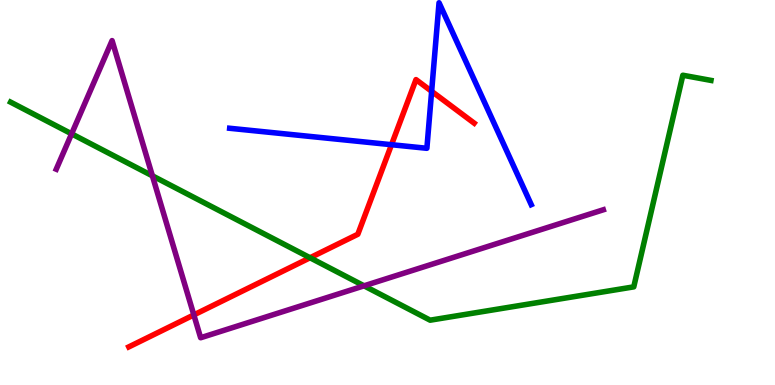[{'lines': ['blue', 'red'], 'intersections': [{'x': 5.05, 'y': 6.24}, {'x': 5.57, 'y': 7.63}]}, {'lines': ['green', 'red'], 'intersections': [{'x': 4.0, 'y': 3.3}]}, {'lines': ['purple', 'red'], 'intersections': [{'x': 2.5, 'y': 1.82}]}, {'lines': ['blue', 'green'], 'intersections': []}, {'lines': ['blue', 'purple'], 'intersections': []}, {'lines': ['green', 'purple'], 'intersections': [{'x': 0.924, 'y': 6.52}, {'x': 1.97, 'y': 5.43}, {'x': 4.7, 'y': 2.58}]}]